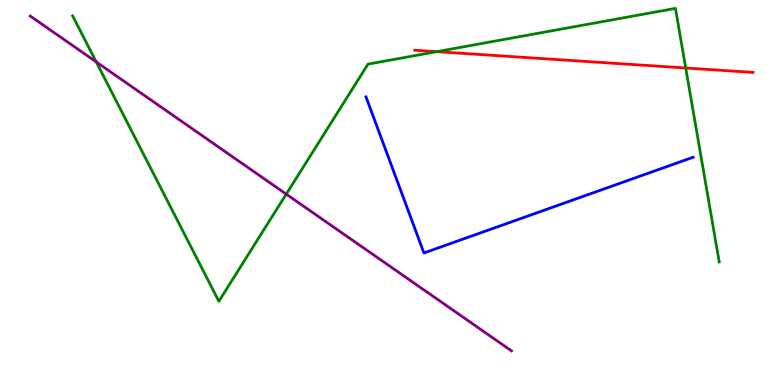[{'lines': ['blue', 'red'], 'intersections': []}, {'lines': ['green', 'red'], 'intersections': [{'x': 5.63, 'y': 8.66}, {'x': 8.85, 'y': 8.23}]}, {'lines': ['purple', 'red'], 'intersections': []}, {'lines': ['blue', 'green'], 'intersections': []}, {'lines': ['blue', 'purple'], 'intersections': []}, {'lines': ['green', 'purple'], 'intersections': [{'x': 1.24, 'y': 8.39}, {'x': 3.69, 'y': 4.96}]}]